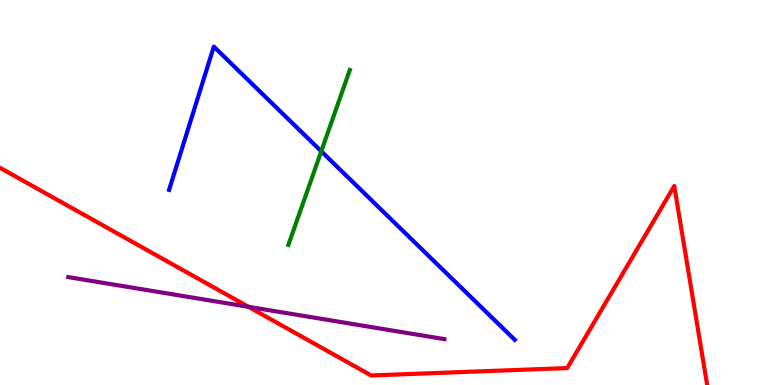[{'lines': ['blue', 'red'], 'intersections': []}, {'lines': ['green', 'red'], 'intersections': []}, {'lines': ['purple', 'red'], 'intersections': [{'x': 3.21, 'y': 2.03}]}, {'lines': ['blue', 'green'], 'intersections': [{'x': 4.15, 'y': 6.07}]}, {'lines': ['blue', 'purple'], 'intersections': []}, {'lines': ['green', 'purple'], 'intersections': []}]